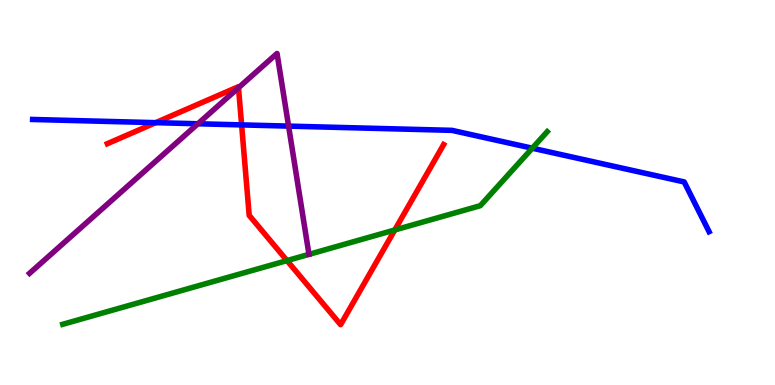[{'lines': ['blue', 'red'], 'intersections': [{'x': 2.01, 'y': 6.81}, {'x': 3.12, 'y': 6.76}]}, {'lines': ['green', 'red'], 'intersections': [{'x': 3.7, 'y': 3.23}, {'x': 5.09, 'y': 4.03}]}, {'lines': ['purple', 'red'], 'intersections': [{'x': 3.08, 'y': 7.72}]}, {'lines': ['blue', 'green'], 'intersections': [{'x': 6.87, 'y': 6.15}]}, {'lines': ['blue', 'purple'], 'intersections': [{'x': 2.55, 'y': 6.79}, {'x': 3.72, 'y': 6.72}]}, {'lines': ['green', 'purple'], 'intersections': []}]